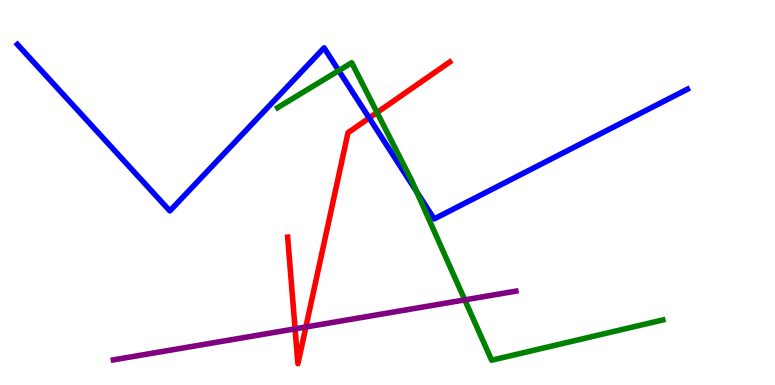[{'lines': ['blue', 'red'], 'intersections': [{'x': 4.76, 'y': 6.94}]}, {'lines': ['green', 'red'], 'intersections': [{'x': 4.87, 'y': 7.08}]}, {'lines': ['purple', 'red'], 'intersections': [{'x': 3.81, 'y': 1.46}, {'x': 3.95, 'y': 1.51}]}, {'lines': ['blue', 'green'], 'intersections': [{'x': 4.37, 'y': 8.17}, {'x': 5.38, 'y': 5.02}]}, {'lines': ['blue', 'purple'], 'intersections': []}, {'lines': ['green', 'purple'], 'intersections': [{'x': 6.0, 'y': 2.21}]}]